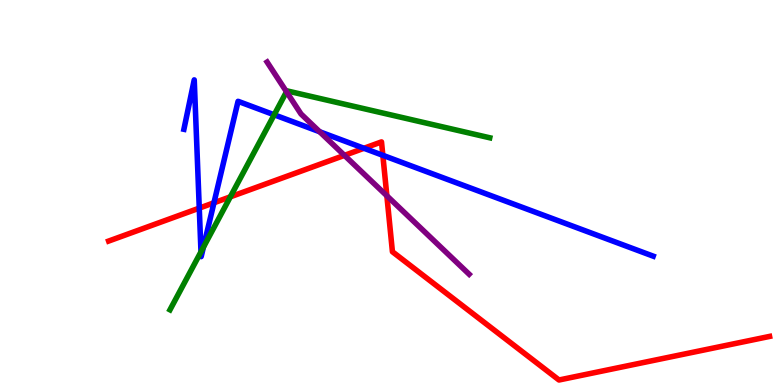[{'lines': ['blue', 'red'], 'intersections': [{'x': 2.57, 'y': 4.59}, {'x': 2.76, 'y': 4.73}, {'x': 4.7, 'y': 6.15}, {'x': 4.94, 'y': 5.97}]}, {'lines': ['green', 'red'], 'intersections': [{'x': 2.97, 'y': 4.89}]}, {'lines': ['purple', 'red'], 'intersections': [{'x': 4.44, 'y': 5.96}, {'x': 4.99, 'y': 4.91}]}, {'lines': ['blue', 'green'], 'intersections': [{'x': 2.59, 'y': 3.46}, {'x': 2.62, 'y': 3.58}, {'x': 3.54, 'y': 7.02}]}, {'lines': ['blue', 'purple'], 'intersections': [{'x': 4.12, 'y': 6.58}]}, {'lines': ['green', 'purple'], 'intersections': [{'x': 3.7, 'y': 7.62}]}]